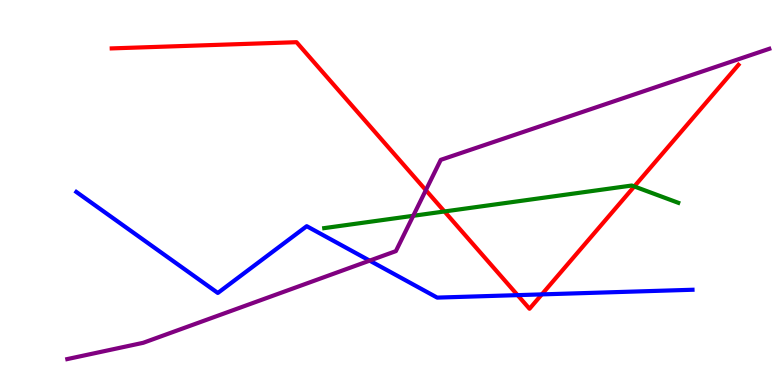[{'lines': ['blue', 'red'], 'intersections': [{'x': 6.68, 'y': 2.33}, {'x': 6.99, 'y': 2.35}]}, {'lines': ['green', 'red'], 'intersections': [{'x': 5.74, 'y': 4.51}, {'x': 8.18, 'y': 5.16}]}, {'lines': ['purple', 'red'], 'intersections': [{'x': 5.49, 'y': 5.06}]}, {'lines': ['blue', 'green'], 'intersections': []}, {'lines': ['blue', 'purple'], 'intersections': [{'x': 4.77, 'y': 3.23}]}, {'lines': ['green', 'purple'], 'intersections': [{'x': 5.33, 'y': 4.4}]}]